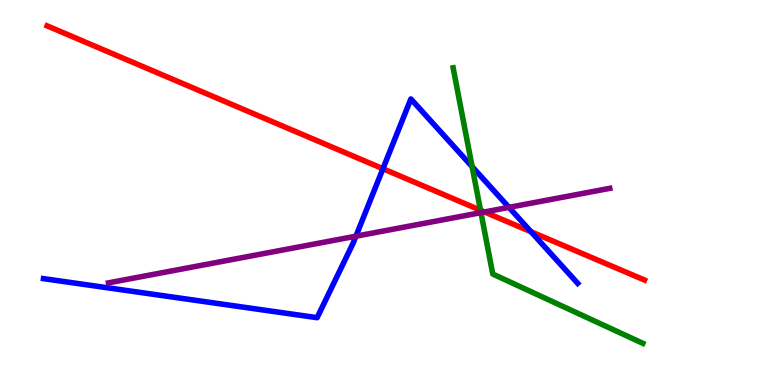[{'lines': ['blue', 'red'], 'intersections': [{'x': 4.94, 'y': 5.62}, {'x': 6.85, 'y': 3.98}]}, {'lines': ['green', 'red'], 'intersections': [{'x': 6.2, 'y': 4.54}]}, {'lines': ['purple', 'red'], 'intersections': [{'x': 6.25, 'y': 4.49}]}, {'lines': ['blue', 'green'], 'intersections': [{'x': 6.09, 'y': 5.67}]}, {'lines': ['blue', 'purple'], 'intersections': [{'x': 4.59, 'y': 3.86}, {'x': 6.57, 'y': 4.61}]}, {'lines': ['green', 'purple'], 'intersections': [{'x': 6.21, 'y': 4.48}]}]